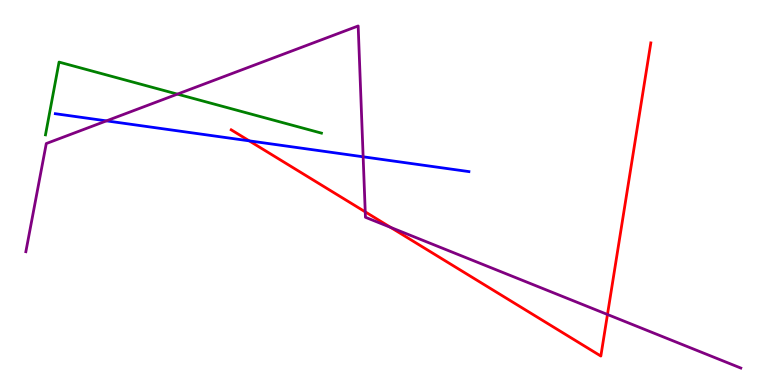[{'lines': ['blue', 'red'], 'intersections': [{'x': 3.22, 'y': 6.34}]}, {'lines': ['green', 'red'], 'intersections': []}, {'lines': ['purple', 'red'], 'intersections': [{'x': 4.71, 'y': 4.5}, {'x': 5.04, 'y': 4.09}, {'x': 7.84, 'y': 1.83}]}, {'lines': ['blue', 'green'], 'intersections': []}, {'lines': ['blue', 'purple'], 'intersections': [{'x': 1.37, 'y': 6.86}, {'x': 4.69, 'y': 5.93}]}, {'lines': ['green', 'purple'], 'intersections': [{'x': 2.29, 'y': 7.56}]}]